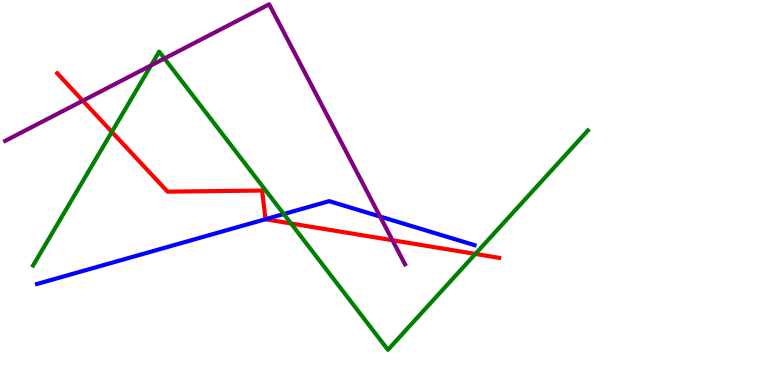[{'lines': ['blue', 'red'], 'intersections': [{'x': 3.43, 'y': 4.31}]}, {'lines': ['green', 'red'], 'intersections': [{'x': 1.44, 'y': 6.57}, {'x': 3.76, 'y': 4.2}, {'x': 6.13, 'y': 3.4}]}, {'lines': ['purple', 'red'], 'intersections': [{'x': 1.07, 'y': 7.38}, {'x': 5.06, 'y': 3.76}]}, {'lines': ['blue', 'green'], 'intersections': [{'x': 3.66, 'y': 4.44}]}, {'lines': ['blue', 'purple'], 'intersections': [{'x': 4.9, 'y': 4.38}]}, {'lines': ['green', 'purple'], 'intersections': [{'x': 1.95, 'y': 8.3}, {'x': 2.12, 'y': 8.48}]}]